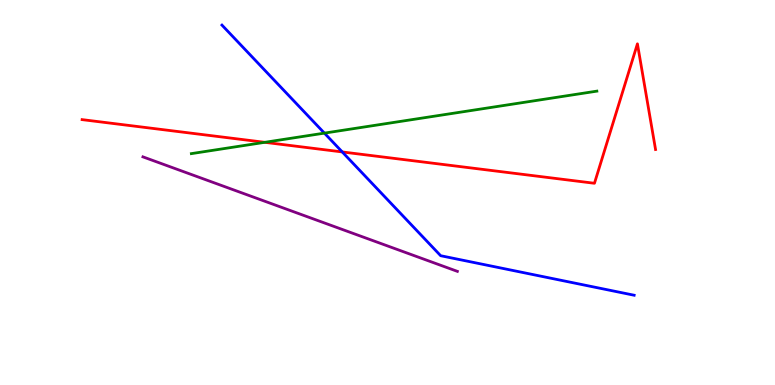[{'lines': ['blue', 'red'], 'intersections': [{'x': 4.42, 'y': 6.05}]}, {'lines': ['green', 'red'], 'intersections': [{'x': 3.42, 'y': 6.3}]}, {'lines': ['purple', 'red'], 'intersections': []}, {'lines': ['blue', 'green'], 'intersections': [{'x': 4.19, 'y': 6.54}]}, {'lines': ['blue', 'purple'], 'intersections': []}, {'lines': ['green', 'purple'], 'intersections': []}]